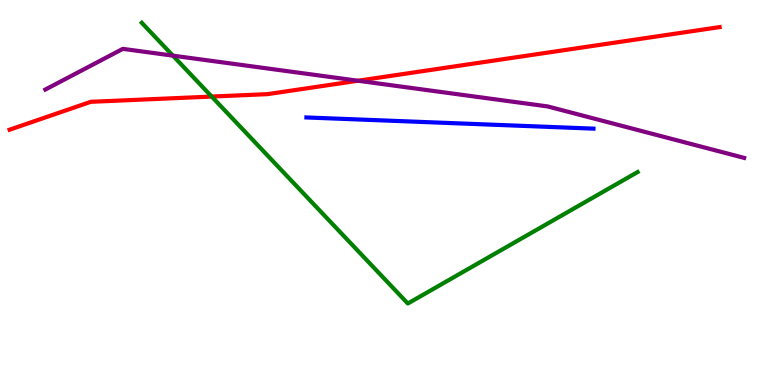[{'lines': ['blue', 'red'], 'intersections': []}, {'lines': ['green', 'red'], 'intersections': [{'x': 2.73, 'y': 7.49}]}, {'lines': ['purple', 'red'], 'intersections': [{'x': 4.62, 'y': 7.9}]}, {'lines': ['blue', 'green'], 'intersections': []}, {'lines': ['blue', 'purple'], 'intersections': []}, {'lines': ['green', 'purple'], 'intersections': [{'x': 2.23, 'y': 8.55}]}]